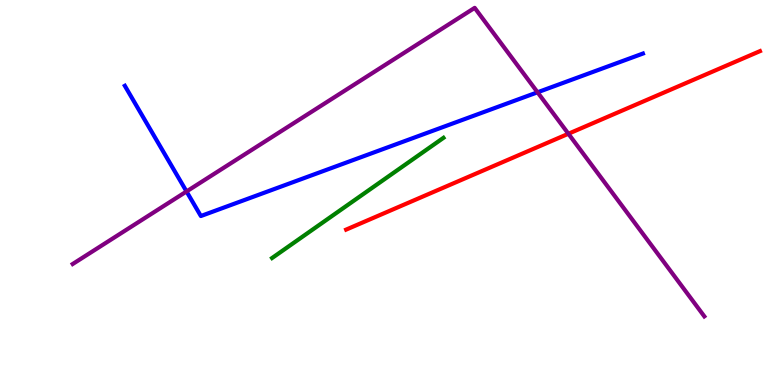[{'lines': ['blue', 'red'], 'intersections': []}, {'lines': ['green', 'red'], 'intersections': []}, {'lines': ['purple', 'red'], 'intersections': [{'x': 7.33, 'y': 6.53}]}, {'lines': ['blue', 'green'], 'intersections': []}, {'lines': ['blue', 'purple'], 'intersections': [{'x': 2.41, 'y': 5.03}, {'x': 6.94, 'y': 7.6}]}, {'lines': ['green', 'purple'], 'intersections': []}]